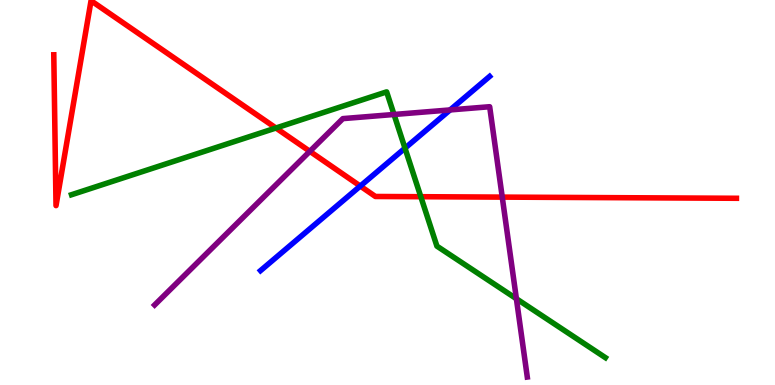[{'lines': ['blue', 'red'], 'intersections': [{'x': 4.65, 'y': 5.17}]}, {'lines': ['green', 'red'], 'intersections': [{'x': 3.56, 'y': 6.68}, {'x': 5.43, 'y': 4.89}]}, {'lines': ['purple', 'red'], 'intersections': [{'x': 4.0, 'y': 6.07}, {'x': 6.48, 'y': 4.88}]}, {'lines': ['blue', 'green'], 'intersections': [{'x': 5.23, 'y': 6.15}]}, {'lines': ['blue', 'purple'], 'intersections': [{'x': 5.81, 'y': 7.14}]}, {'lines': ['green', 'purple'], 'intersections': [{'x': 5.08, 'y': 7.03}, {'x': 6.66, 'y': 2.24}]}]